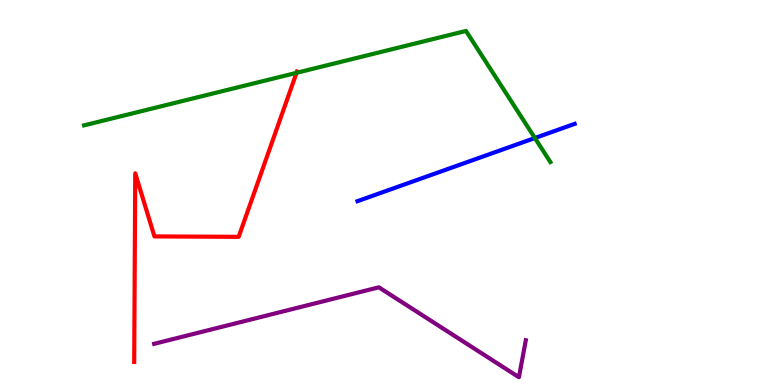[{'lines': ['blue', 'red'], 'intersections': []}, {'lines': ['green', 'red'], 'intersections': [{'x': 3.83, 'y': 8.11}]}, {'lines': ['purple', 'red'], 'intersections': []}, {'lines': ['blue', 'green'], 'intersections': [{'x': 6.9, 'y': 6.41}]}, {'lines': ['blue', 'purple'], 'intersections': []}, {'lines': ['green', 'purple'], 'intersections': []}]